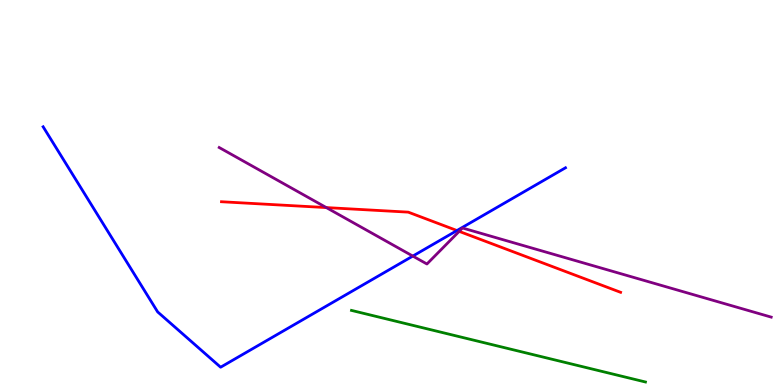[{'lines': ['blue', 'red'], 'intersections': [{'x': 5.9, 'y': 4.01}]}, {'lines': ['green', 'red'], 'intersections': []}, {'lines': ['purple', 'red'], 'intersections': [{'x': 4.21, 'y': 4.61}, {'x': 5.92, 'y': 3.99}]}, {'lines': ['blue', 'green'], 'intersections': []}, {'lines': ['blue', 'purple'], 'intersections': [{'x': 5.33, 'y': 3.35}]}, {'lines': ['green', 'purple'], 'intersections': []}]